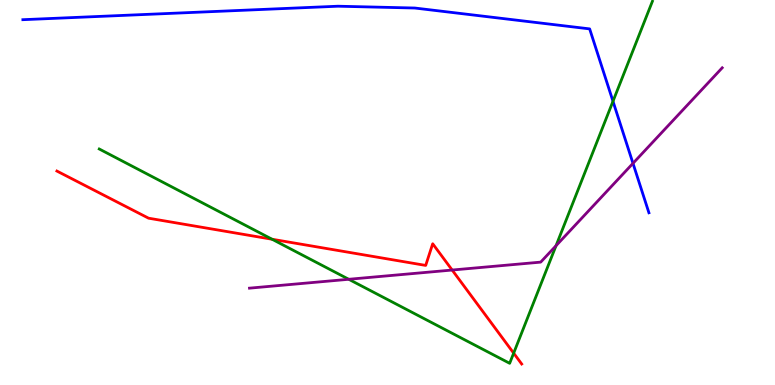[{'lines': ['blue', 'red'], 'intersections': []}, {'lines': ['green', 'red'], 'intersections': [{'x': 3.51, 'y': 3.79}, {'x': 6.63, 'y': 0.827}]}, {'lines': ['purple', 'red'], 'intersections': [{'x': 5.83, 'y': 2.99}]}, {'lines': ['blue', 'green'], 'intersections': [{'x': 7.91, 'y': 7.37}]}, {'lines': ['blue', 'purple'], 'intersections': [{'x': 8.17, 'y': 5.76}]}, {'lines': ['green', 'purple'], 'intersections': [{'x': 4.5, 'y': 2.75}, {'x': 7.17, 'y': 3.62}]}]